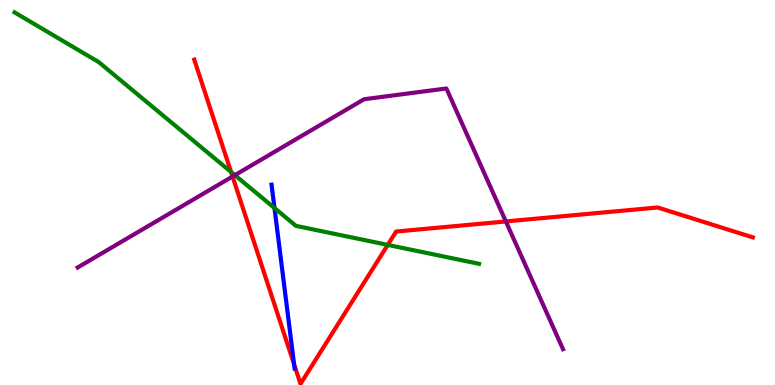[{'lines': ['blue', 'red'], 'intersections': [{'x': 3.79, 'y': 0.537}]}, {'lines': ['green', 'red'], 'intersections': [{'x': 2.98, 'y': 5.53}, {'x': 5.0, 'y': 3.64}]}, {'lines': ['purple', 'red'], 'intersections': [{'x': 3.0, 'y': 5.42}, {'x': 6.53, 'y': 4.25}]}, {'lines': ['blue', 'green'], 'intersections': [{'x': 3.54, 'y': 4.6}]}, {'lines': ['blue', 'purple'], 'intersections': []}, {'lines': ['green', 'purple'], 'intersections': [{'x': 3.03, 'y': 5.45}]}]